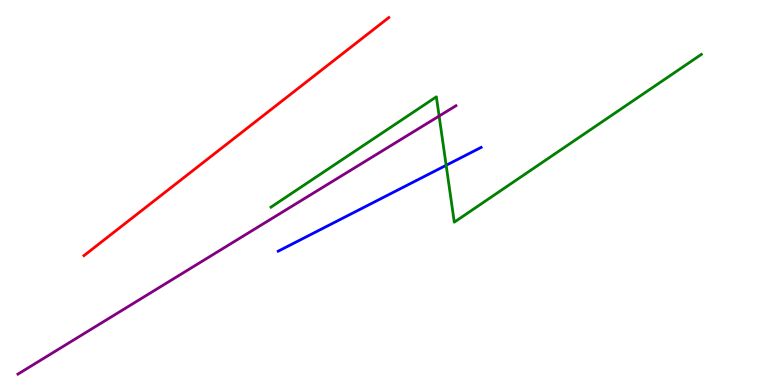[{'lines': ['blue', 'red'], 'intersections': []}, {'lines': ['green', 'red'], 'intersections': []}, {'lines': ['purple', 'red'], 'intersections': []}, {'lines': ['blue', 'green'], 'intersections': [{'x': 5.76, 'y': 5.71}]}, {'lines': ['blue', 'purple'], 'intersections': []}, {'lines': ['green', 'purple'], 'intersections': [{'x': 5.67, 'y': 6.99}]}]